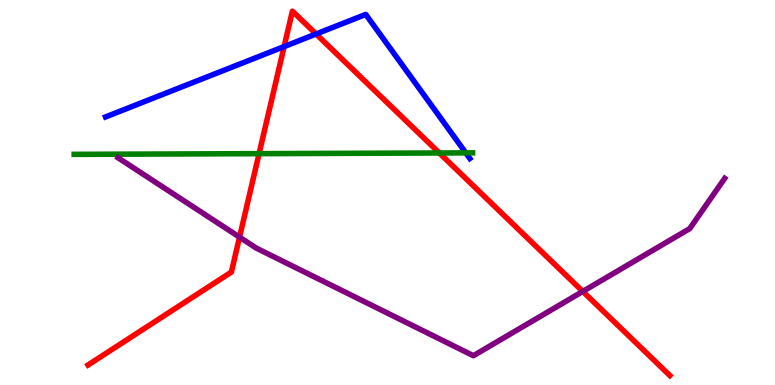[{'lines': ['blue', 'red'], 'intersections': [{'x': 3.67, 'y': 8.79}, {'x': 4.08, 'y': 9.12}]}, {'lines': ['green', 'red'], 'intersections': [{'x': 3.34, 'y': 6.01}, {'x': 5.67, 'y': 6.03}]}, {'lines': ['purple', 'red'], 'intersections': [{'x': 3.09, 'y': 3.84}, {'x': 7.52, 'y': 2.43}]}, {'lines': ['blue', 'green'], 'intersections': [{'x': 6.01, 'y': 6.03}]}, {'lines': ['blue', 'purple'], 'intersections': []}, {'lines': ['green', 'purple'], 'intersections': []}]